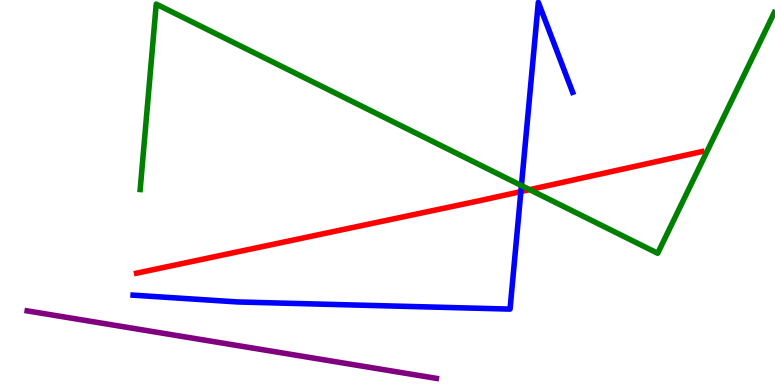[{'lines': ['blue', 'red'], 'intersections': [{'x': 6.72, 'y': 5.02}]}, {'lines': ['green', 'red'], 'intersections': [{'x': 6.83, 'y': 5.07}]}, {'lines': ['purple', 'red'], 'intersections': []}, {'lines': ['blue', 'green'], 'intersections': [{'x': 6.73, 'y': 5.18}]}, {'lines': ['blue', 'purple'], 'intersections': []}, {'lines': ['green', 'purple'], 'intersections': []}]